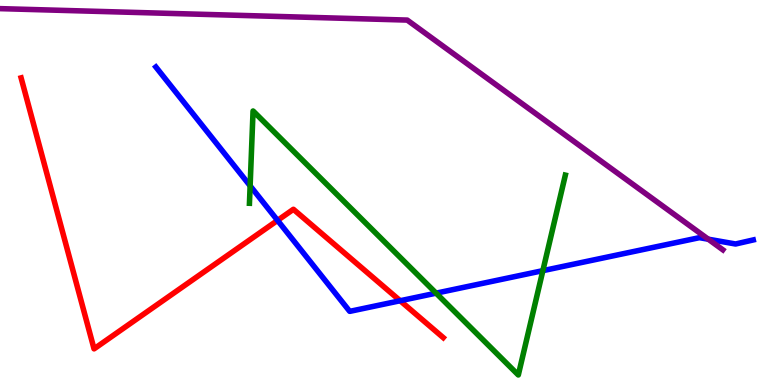[{'lines': ['blue', 'red'], 'intersections': [{'x': 3.58, 'y': 4.28}, {'x': 5.16, 'y': 2.19}]}, {'lines': ['green', 'red'], 'intersections': []}, {'lines': ['purple', 'red'], 'intersections': []}, {'lines': ['blue', 'green'], 'intersections': [{'x': 3.23, 'y': 5.17}, {'x': 5.63, 'y': 2.39}, {'x': 7.0, 'y': 2.97}]}, {'lines': ['blue', 'purple'], 'intersections': [{'x': 9.14, 'y': 3.79}]}, {'lines': ['green', 'purple'], 'intersections': []}]